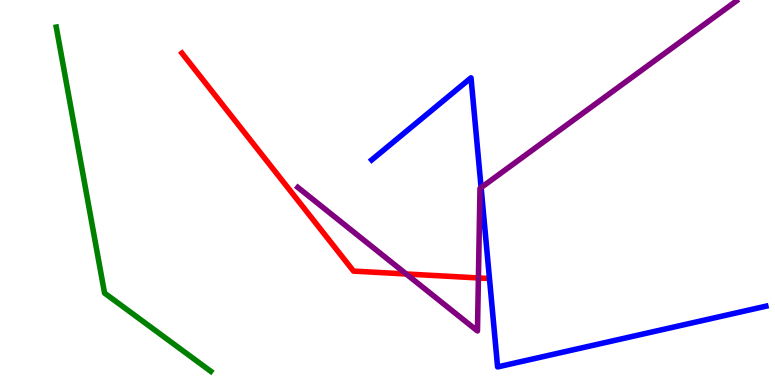[{'lines': ['blue', 'red'], 'intersections': []}, {'lines': ['green', 'red'], 'intersections': []}, {'lines': ['purple', 'red'], 'intersections': [{'x': 5.24, 'y': 2.88}, {'x': 6.17, 'y': 2.78}]}, {'lines': ['blue', 'green'], 'intersections': []}, {'lines': ['blue', 'purple'], 'intersections': [{'x': 6.21, 'y': 5.13}]}, {'lines': ['green', 'purple'], 'intersections': []}]